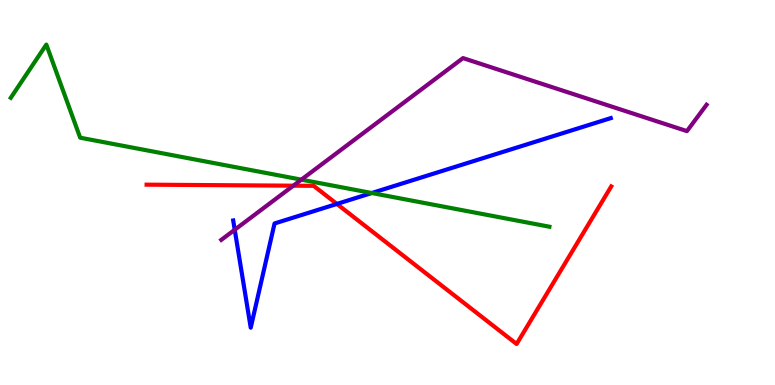[{'lines': ['blue', 'red'], 'intersections': [{'x': 4.35, 'y': 4.7}]}, {'lines': ['green', 'red'], 'intersections': []}, {'lines': ['purple', 'red'], 'intersections': [{'x': 3.78, 'y': 5.18}]}, {'lines': ['blue', 'green'], 'intersections': [{'x': 4.8, 'y': 4.99}]}, {'lines': ['blue', 'purple'], 'intersections': [{'x': 3.03, 'y': 4.03}]}, {'lines': ['green', 'purple'], 'intersections': [{'x': 3.89, 'y': 5.33}]}]